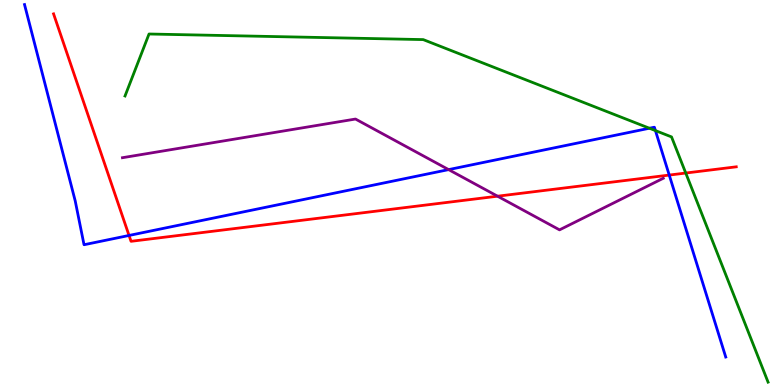[{'lines': ['blue', 'red'], 'intersections': [{'x': 1.66, 'y': 3.88}, {'x': 8.64, 'y': 5.45}]}, {'lines': ['green', 'red'], 'intersections': [{'x': 8.85, 'y': 5.51}]}, {'lines': ['purple', 'red'], 'intersections': [{'x': 6.42, 'y': 4.9}]}, {'lines': ['blue', 'green'], 'intersections': [{'x': 8.38, 'y': 6.67}, {'x': 8.46, 'y': 6.61}]}, {'lines': ['blue', 'purple'], 'intersections': [{'x': 5.79, 'y': 5.59}]}, {'lines': ['green', 'purple'], 'intersections': []}]